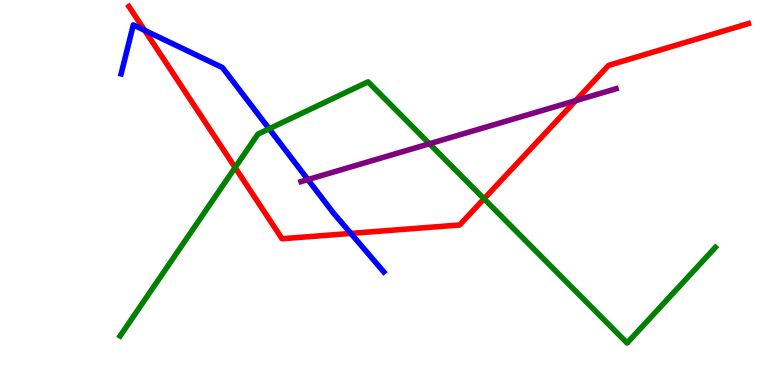[{'lines': ['blue', 'red'], 'intersections': [{'x': 1.87, 'y': 9.21}, {'x': 4.53, 'y': 3.94}]}, {'lines': ['green', 'red'], 'intersections': [{'x': 3.03, 'y': 5.65}, {'x': 6.25, 'y': 4.84}]}, {'lines': ['purple', 'red'], 'intersections': [{'x': 7.43, 'y': 7.39}]}, {'lines': ['blue', 'green'], 'intersections': [{'x': 3.47, 'y': 6.66}]}, {'lines': ['blue', 'purple'], 'intersections': [{'x': 3.97, 'y': 5.34}]}, {'lines': ['green', 'purple'], 'intersections': [{'x': 5.54, 'y': 6.27}]}]